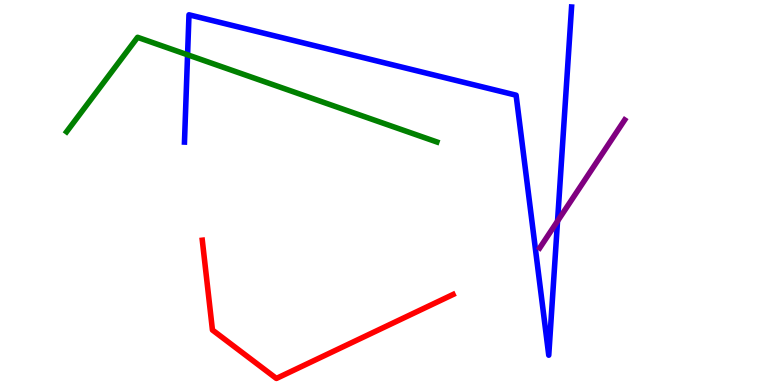[{'lines': ['blue', 'red'], 'intersections': []}, {'lines': ['green', 'red'], 'intersections': []}, {'lines': ['purple', 'red'], 'intersections': []}, {'lines': ['blue', 'green'], 'intersections': [{'x': 2.42, 'y': 8.58}]}, {'lines': ['blue', 'purple'], 'intersections': [{'x': 7.19, 'y': 4.26}]}, {'lines': ['green', 'purple'], 'intersections': []}]